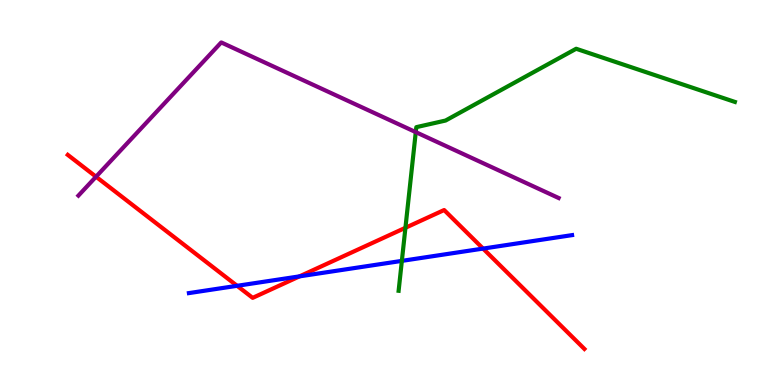[{'lines': ['blue', 'red'], 'intersections': [{'x': 3.06, 'y': 2.58}, {'x': 3.86, 'y': 2.82}, {'x': 6.23, 'y': 3.54}]}, {'lines': ['green', 'red'], 'intersections': [{'x': 5.23, 'y': 4.08}]}, {'lines': ['purple', 'red'], 'intersections': [{'x': 1.24, 'y': 5.41}]}, {'lines': ['blue', 'green'], 'intersections': [{'x': 5.19, 'y': 3.22}]}, {'lines': ['blue', 'purple'], 'intersections': []}, {'lines': ['green', 'purple'], 'intersections': [{'x': 5.36, 'y': 6.57}]}]